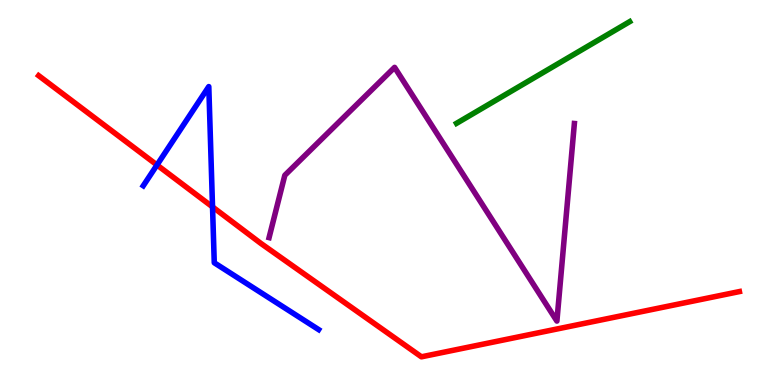[{'lines': ['blue', 'red'], 'intersections': [{'x': 2.03, 'y': 5.71}, {'x': 2.74, 'y': 4.63}]}, {'lines': ['green', 'red'], 'intersections': []}, {'lines': ['purple', 'red'], 'intersections': []}, {'lines': ['blue', 'green'], 'intersections': []}, {'lines': ['blue', 'purple'], 'intersections': []}, {'lines': ['green', 'purple'], 'intersections': []}]